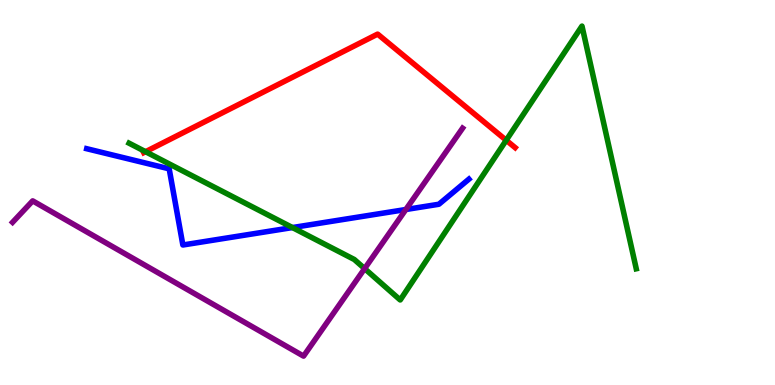[{'lines': ['blue', 'red'], 'intersections': []}, {'lines': ['green', 'red'], 'intersections': [{'x': 1.88, 'y': 6.06}, {'x': 6.53, 'y': 6.36}]}, {'lines': ['purple', 'red'], 'intersections': []}, {'lines': ['blue', 'green'], 'intersections': [{'x': 3.77, 'y': 4.09}]}, {'lines': ['blue', 'purple'], 'intersections': [{'x': 5.24, 'y': 4.56}]}, {'lines': ['green', 'purple'], 'intersections': [{'x': 4.7, 'y': 3.02}]}]